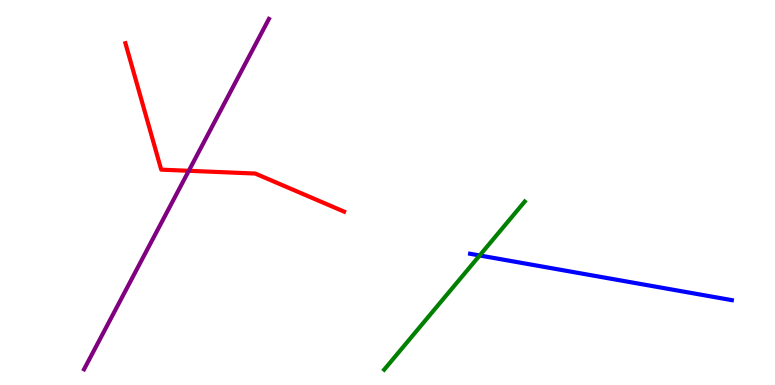[{'lines': ['blue', 'red'], 'intersections': []}, {'lines': ['green', 'red'], 'intersections': []}, {'lines': ['purple', 'red'], 'intersections': [{'x': 2.44, 'y': 5.56}]}, {'lines': ['blue', 'green'], 'intersections': [{'x': 6.19, 'y': 3.36}]}, {'lines': ['blue', 'purple'], 'intersections': []}, {'lines': ['green', 'purple'], 'intersections': []}]